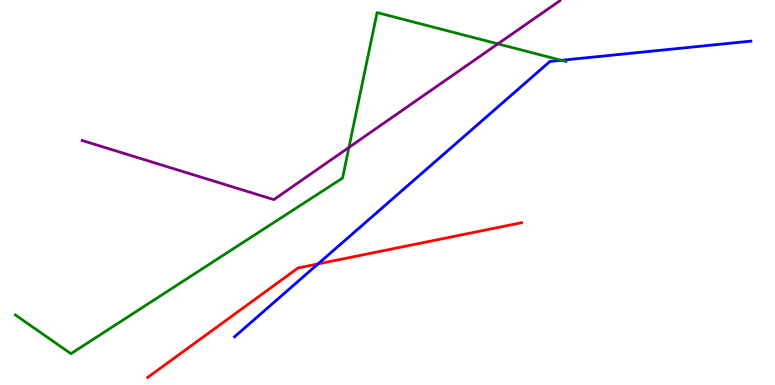[{'lines': ['blue', 'red'], 'intersections': [{'x': 4.1, 'y': 3.14}]}, {'lines': ['green', 'red'], 'intersections': []}, {'lines': ['purple', 'red'], 'intersections': []}, {'lines': ['blue', 'green'], 'intersections': [{'x': 7.24, 'y': 8.43}]}, {'lines': ['blue', 'purple'], 'intersections': []}, {'lines': ['green', 'purple'], 'intersections': [{'x': 4.5, 'y': 6.17}, {'x': 6.42, 'y': 8.86}]}]